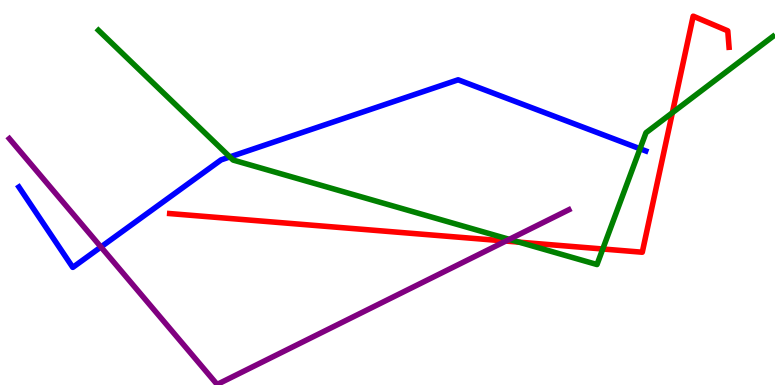[{'lines': ['blue', 'red'], 'intersections': []}, {'lines': ['green', 'red'], 'intersections': [{'x': 6.7, 'y': 3.71}, {'x': 7.78, 'y': 3.53}, {'x': 8.68, 'y': 7.07}]}, {'lines': ['purple', 'red'], 'intersections': [{'x': 6.53, 'y': 3.74}]}, {'lines': ['blue', 'green'], 'intersections': [{'x': 2.97, 'y': 5.92}, {'x': 8.26, 'y': 6.14}]}, {'lines': ['blue', 'purple'], 'intersections': [{'x': 1.3, 'y': 3.59}]}, {'lines': ['green', 'purple'], 'intersections': [{'x': 6.57, 'y': 3.78}]}]